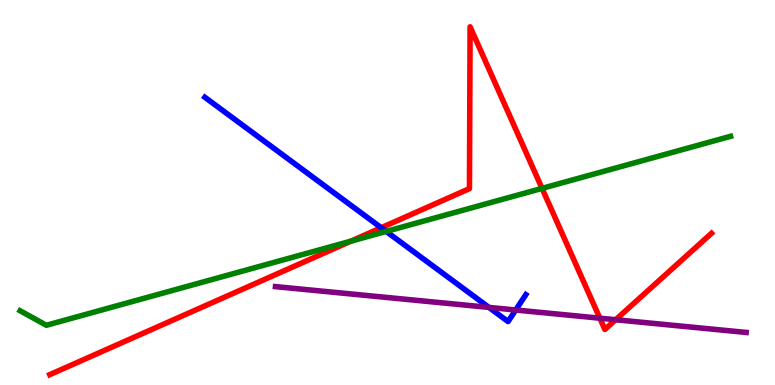[{'lines': ['blue', 'red'], 'intersections': [{'x': 4.92, 'y': 4.08}]}, {'lines': ['green', 'red'], 'intersections': [{'x': 4.53, 'y': 3.74}, {'x': 6.99, 'y': 5.11}]}, {'lines': ['purple', 'red'], 'intersections': [{'x': 7.74, 'y': 1.74}, {'x': 7.94, 'y': 1.7}]}, {'lines': ['blue', 'green'], 'intersections': [{'x': 4.98, 'y': 3.99}]}, {'lines': ['blue', 'purple'], 'intersections': [{'x': 6.31, 'y': 2.02}, {'x': 6.65, 'y': 1.95}]}, {'lines': ['green', 'purple'], 'intersections': []}]